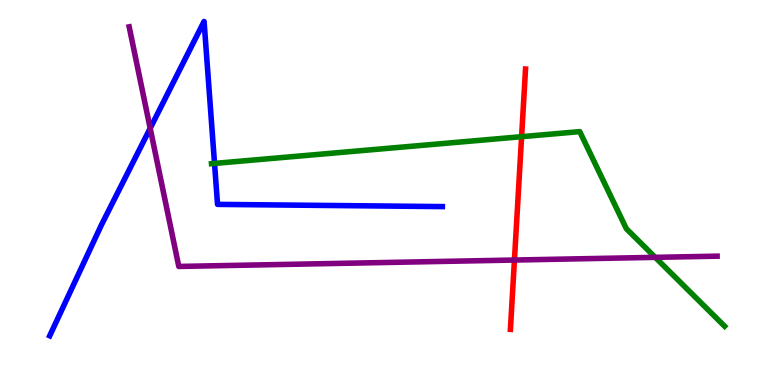[{'lines': ['blue', 'red'], 'intersections': []}, {'lines': ['green', 'red'], 'intersections': [{'x': 6.73, 'y': 6.45}]}, {'lines': ['purple', 'red'], 'intersections': [{'x': 6.64, 'y': 3.25}]}, {'lines': ['blue', 'green'], 'intersections': [{'x': 2.77, 'y': 5.76}]}, {'lines': ['blue', 'purple'], 'intersections': [{'x': 1.94, 'y': 6.67}]}, {'lines': ['green', 'purple'], 'intersections': [{'x': 8.45, 'y': 3.32}]}]